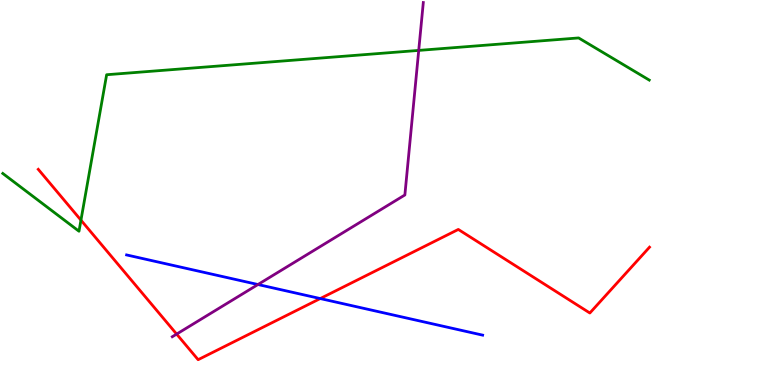[{'lines': ['blue', 'red'], 'intersections': [{'x': 4.13, 'y': 2.25}]}, {'lines': ['green', 'red'], 'intersections': [{'x': 1.04, 'y': 4.28}]}, {'lines': ['purple', 'red'], 'intersections': [{'x': 2.28, 'y': 1.32}]}, {'lines': ['blue', 'green'], 'intersections': []}, {'lines': ['blue', 'purple'], 'intersections': [{'x': 3.33, 'y': 2.61}]}, {'lines': ['green', 'purple'], 'intersections': [{'x': 5.4, 'y': 8.69}]}]